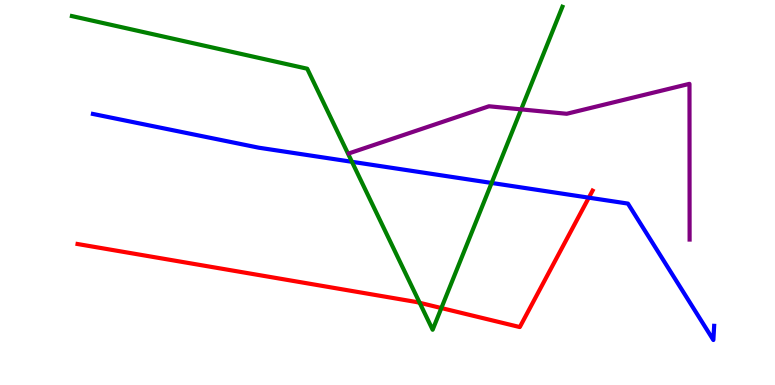[{'lines': ['blue', 'red'], 'intersections': [{'x': 7.6, 'y': 4.87}]}, {'lines': ['green', 'red'], 'intersections': [{'x': 5.42, 'y': 2.13}, {'x': 5.7, 'y': 2.0}]}, {'lines': ['purple', 'red'], 'intersections': []}, {'lines': ['blue', 'green'], 'intersections': [{'x': 4.54, 'y': 5.8}, {'x': 6.34, 'y': 5.25}]}, {'lines': ['blue', 'purple'], 'intersections': []}, {'lines': ['green', 'purple'], 'intersections': [{'x': 6.72, 'y': 7.16}]}]